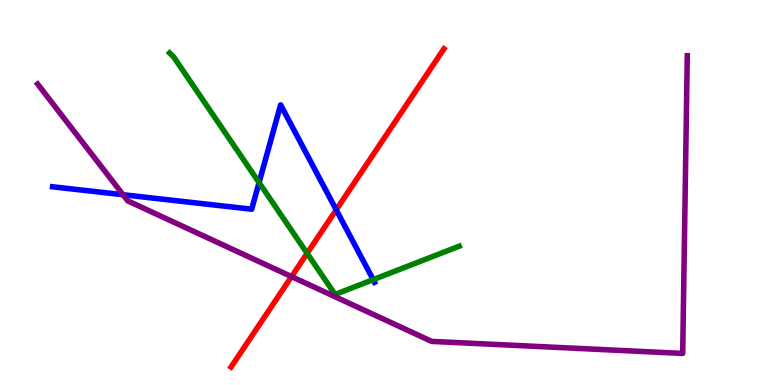[{'lines': ['blue', 'red'], 'intersections': [{'x': 4.34, 'y': 4.55}]}, {'lines': ['green', 'red'], 'intersections': [{'x': 3.96, 'y': 3.42}]}, {'lines': ['purple', 'red'], 'intersections': [{'x': 3.76, 'y': 2.82}]}, {'lines': ['blue', 'green'], 'intersections': [{'x': 3.34, 'y': 5.26}, {'x': 4.82, 'y': 2.74}]}, {'lines': ['blue', 'purple'], 'intersections': [{'x': 1.59, 'y': 4.94}]}, {'lines': ['green', 'purple'], 'intersections': []}]